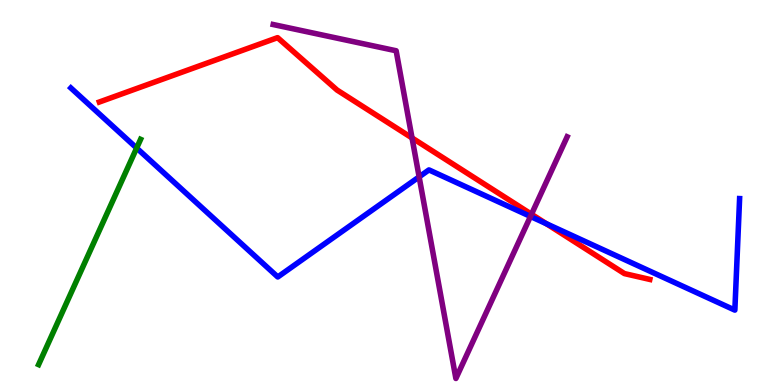[{'lines': ['blue', 'red'], 'intersections': [{'x': 7.05, 'y': 4.19}]}, {'lines': ['green', 'red'], 'intersections': []}, {'lines': ['purple', 'red'], 'intersections': [{'x': 5.32, 'y': 6.42}, {'x': 6.86, 'y': 4.44}]}, {'lines': ['blue', 'green'], 'intersections': [{'x': 1.76, 'y': 6.15}]}, {'lines': ['blue', 'purple'], 'intersections': [{'x': 5.41, 'y': 5.41}, {'x': 6.84, 'y': 4.38}]}, {'lines': ['green', 'purple'], 'intersections': []}]